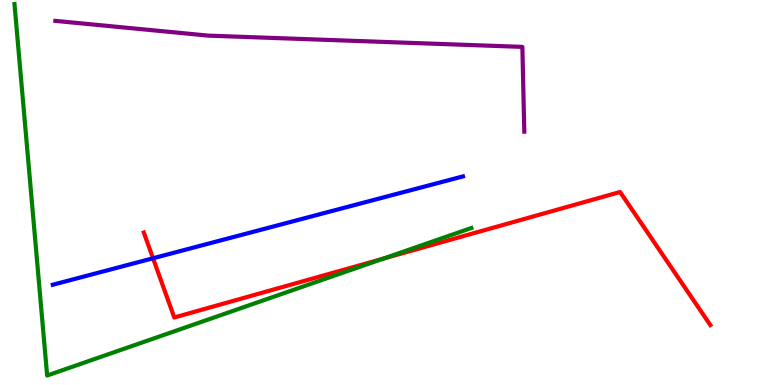[{'lines': ['blue', 'red'], 'intersections': [{'x': 1.97, 'y': 3.29}]}, {'lines': ['green', 'red'], 'intersections': [{'x': 4.94, 'y': 3.28}]}, {'lines': ['purple', 'red'], 'intersections': []}, {'lines': ['blue', 'green'], 'intersections': []}, {'lines': ['blue', 'purple'], 'intersections': []}, {'lines': ['green', 'purple'], 'intersections': []}]